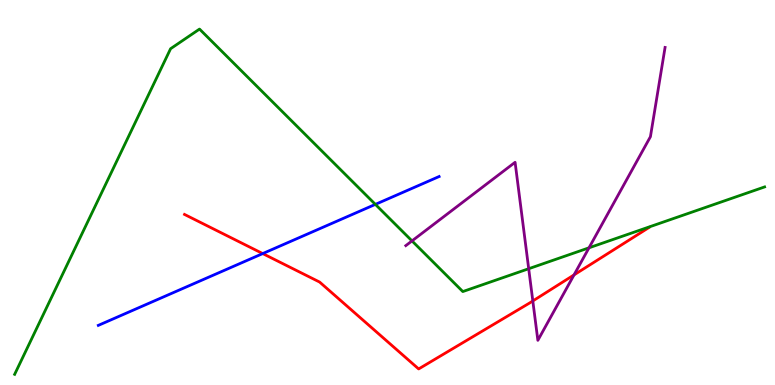[{'lines': ['blue', 'red'], 'intersections': [{'x': 3.39, 'y': 3.41}]}, {'lines': ['green', 'red'], 'intersections': []}, {'lines': ['purple', 'red'], 'intersections': [{'x': 6.88, 'y': 2.18}, {'x': 7.41, 'y': 2.86}]}, {'lines': ['blue', 'green'], 'intersections': [{'x': 4.84, 'y': 4.69}]}, {'lines': ['blue', 'purple'], 'intersections': []}, {'lines': ['green', 'purple'], 'intersections': [{'x': 5.32, 'y': 3.74}, {'x': 6.82, 'y': 3.02}, {'x': 7.6, 'y': 3.56}]}]